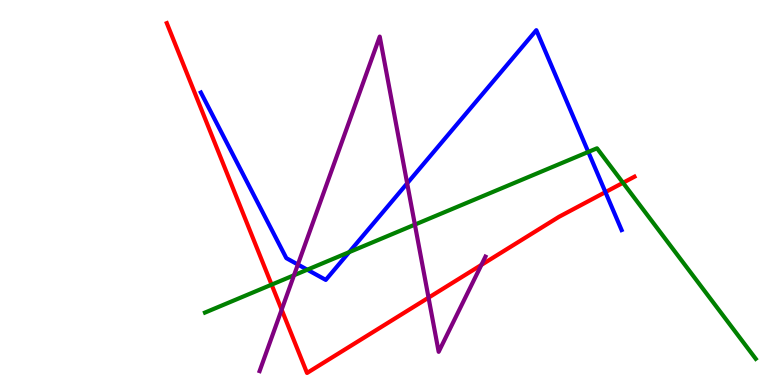[{'lines': ['blue', 'red'], 'intersections': [{'x': 7.81, 'y': 5.01}]}, {'lines': ['green', 'red'], 'intersections': [{'x': 3.5, 'y': 2.61}, {'x': 8.04, 'y': 5.25}]}, {'lines': ['purple', 'red'], 'intersections': [{'x': 3.63, 'y': 1.96}, {'x': 5.53, 'y': 2.27}, {'x': 6.21, 'y': 3.12}]}, {'lines': ['blue', 'green'], 'intersections': [{'x': 3.96, 'y': 2.99}, {'x': 4.51, 'y': 3.45}, {'x': 7.59, 'y': 6.05}]}, {'lines': ['blue', 'purple'], 'intersections': [{'x': 3.84, 'y': 3.13}, {'x': 5.25, 'y': 5.24}]}, {'lines': ['green', 'purple'], 'intersections': [{'x': 3.79, 'y': 2.85}, {'x': 5.35, 'y': 4.17}]}]